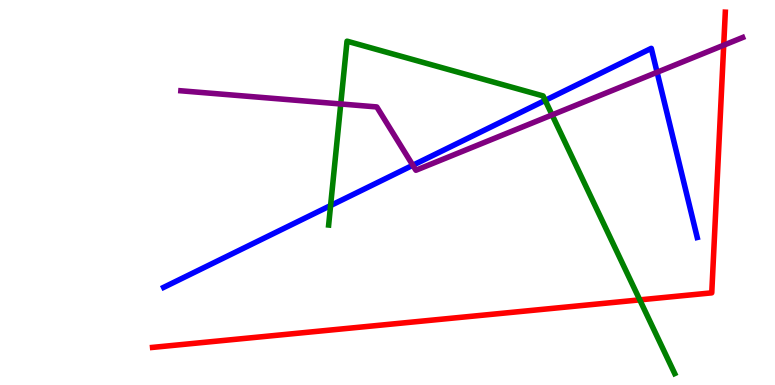[{'lines': ['blue', 'red'], 'intersections': []}, {'lines': ['green', 'red'], 'intersections': [{'x': 8.26, 'y': 2.21}]}, {'lines': ['purple', 'red'], 'intersections': [{'x': 9.34, 'y': 8.83}]}, {'lines': ['blue', 'green'], 'intersections': [{'x': 4.27, 'y': 4.66}, {'x': 7.03, 'y': 7.39}]}, {'lines': ['blue', 'purple'], 'intersections': [{'x': 5.33, 'y': 5.71}, {'x': 8.48, 'y': 8.12}]}, {'lines': ['green', 'purple'], 'intersections': [{'x': 4.4, 'y': 7.3}, {'x': 7.12, 'y': 7.02}]}]